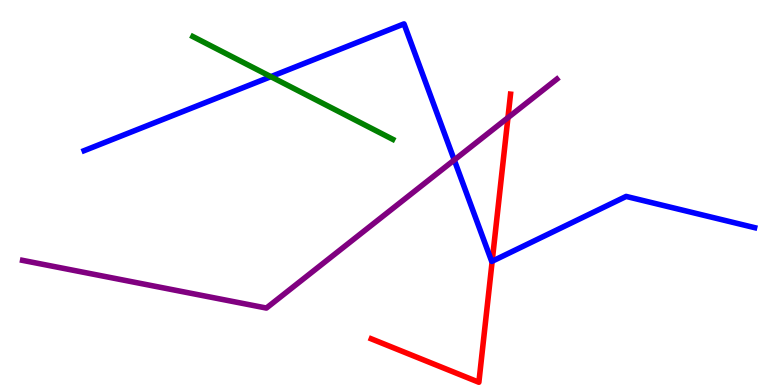[{'lines': ['blue', 'red'], 'intersections': [{'x': 6.35, 'y': 3.21}]}, {'lines': ['green', 'red'], 'intersections': []}, {'lines': ['purple', 'red'], 'intersections': [{'x': 6.55, 'y': 6.94}]}, {'lines': ['blue', 'green'], 'intersections': [{'x': 3.49, 'y': 8.01}]}, {'lines': ['blue', 'purple'], 'intersections': [{'x': 5.86, 'y': 5.84}]}, {'lines': ['green', 'purple'], 'intersections': []}]